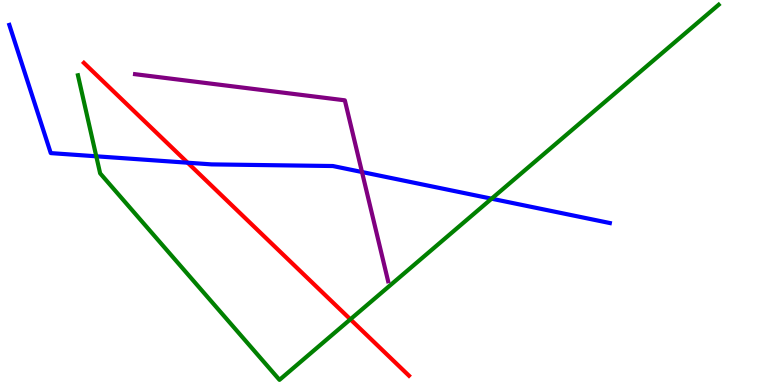[{'lines': ['blue', 'red'], 'intersections': [{'x': 2.42, 'y': 5.77}]}, {'lines': ['green', 'red'], 'intersections': [{'x': 4.52, 'y': 1.71}]}, {'lines': ['purple', 'red'], 'intersections': []}, {'lines': ['blue', 'green'], 'intersections': [{'x': 1.24, 'y': 5.94}, {'x': 6.34, 'y': 4.84}]}, {'lines': ['blue', 'purple'], 'intersections': [{'x': 4.67, 'y': 5.53}]}, {'lines': ['green', 'purple'], 'intersections': []}]